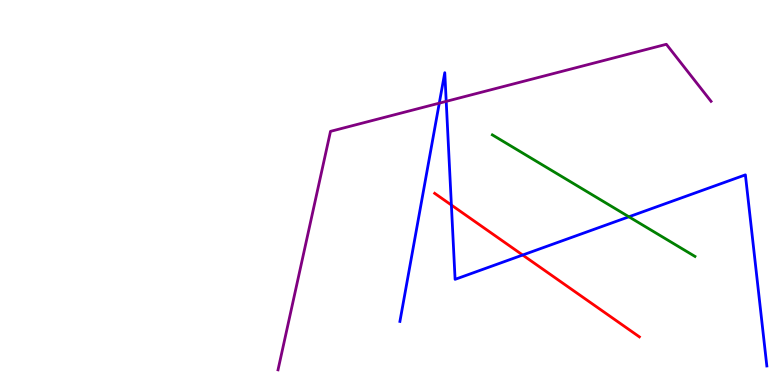[{'lines': ['blue', 'red'], 'intersections': [{'x': 5.82, 'y': 4.67}, {'x': 6.74, 'y': 3.38}]}, {'lines': ['green', 'red'], 'intersections': []}, {'lines': ['purple', 'red'], 'intersections': []}, {'lines': ['blue', 'green'], 'intersections': [{'x': 8.11, 'y': 4.37}]}, {'lines': ['blue', 'purple'], 'intersections': [{'x': 5.67, 'y': 7.32}, {'x': 5.76, 'y': 7.37}]}, {'lines': ['green', 'purple'], 'intersections': []}]